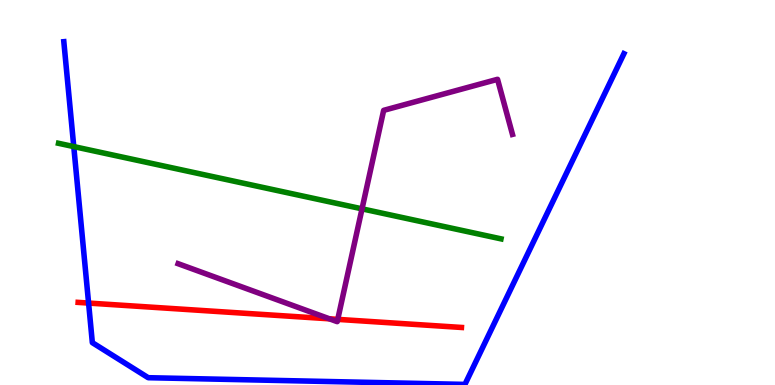[{'lines': ['blue', 'red'], 'intersections': [{'x': 1.14, 'y': 2.13}]}, {'lines': ['green', 'red'], 'intersections': []}, {'lines': ['purple', 'red'], 'intersections': [{'x': 4.25, 'y': 1.72}, {'x': 4.36, 'y': 1.7}]}, {'lines': ['blue', 'green'], 'intersections': [{'x': 0.952, 'y': 6.19}]}, {'lines': ['blue', 'purple'], 'intersections': []}, {'lines': ['green', 'purple'], 'intersections': [{'x': 4.67, 'y': 4.58}]}]